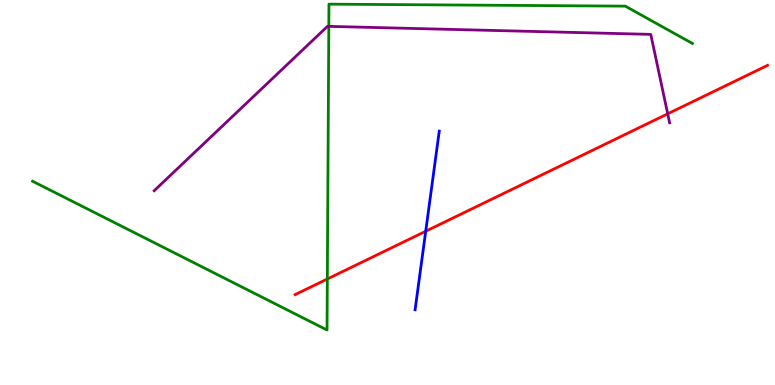[{'lines': ['blue', 'red'], 'intersections': [{'x': 5.49, 'y': 3.99}]}, {'lines': ['green', 'red'], 'intersections': [{'x': 4.22, 'y': 2.75}]}, {'lines': ['purple', 'red'], 'intersections': [{'x': 8.62, 'y': 7.04}]}, {'lines': ['blue', 'green'], 'intersections': []}, {'lines': ['blue', 'purple'], 'intersections': []}, {'lines': ['green', 'purple'], 'intersections': [{'x': 4.24, 'y': 9.32}]}]